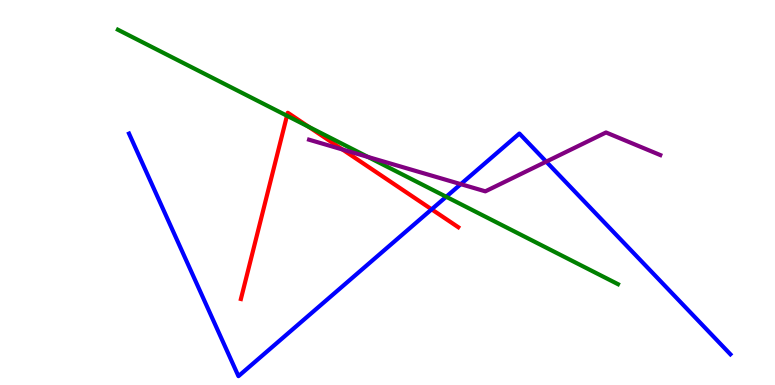[{'lines': ['blue', 'red'], 'intersections': [{'x': 5.57, 'y': 4.56}]}, {'lines': ['green', 'red'], 'intersections': [{'x': 3.7, 'y': 6.99}, {'x': 3.98, 'y': 6.71}]}, {'lines': ['purple', 'red'], 'intersections': [{'x': 4.42, 'y': 6.12}]}, {'lines': ['blue', 'green'], 'intersections': [{'x': 5.76, 'y': 4.89}]}, {'lines': ['blue', 'purple'], 'intersections': [{'x': 5.95, 'y': 5.22}, {'x': 7.05, 'y': 5.8}]}, {'lines': ['green', 'purple'], 'intersections': [{'x': 4.75, 'y': 5.92}]}]